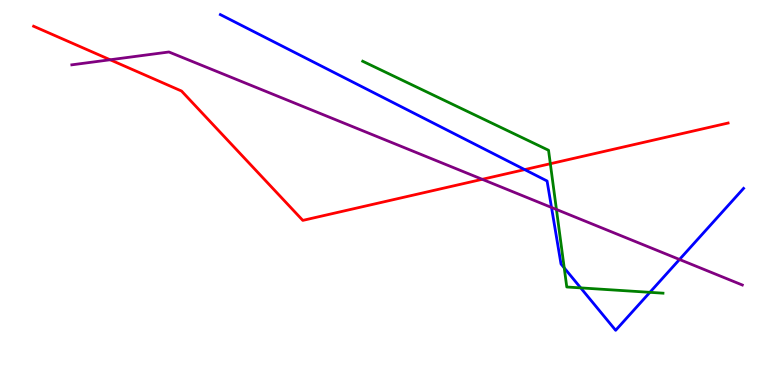[{'lines': ['blue', 'red'], 'intersections': [{'x': 6.77, 'y': 5.59}]}, {'lines': ['green', 'red'], 'intersections': [{'x': 7.1, 'y': 5.75}]}, {'lines': ['purple', 'red'], 'intersections': [{'x': 1.42, 'y': 8.45}, {'x': 6.22, 'y': 5.34}]}, {'lines': ['blue', 'green'], 'intersections': [{'x': 7.28, 'y': 3.04}, {'x': 7.49, 'y': 2.52}, {'x': 8.39, 'y': 2.41}]}, {'lines': ['blue', 'purple'], 'intersections': [{'x': 7.12, 'y': 4.61}, {'x': 8.77, 'y': 3.26}]}, {'lines': ['green', 'purple'], 'intersections': [{'x': 7.18, 'y': 4.56}]}]